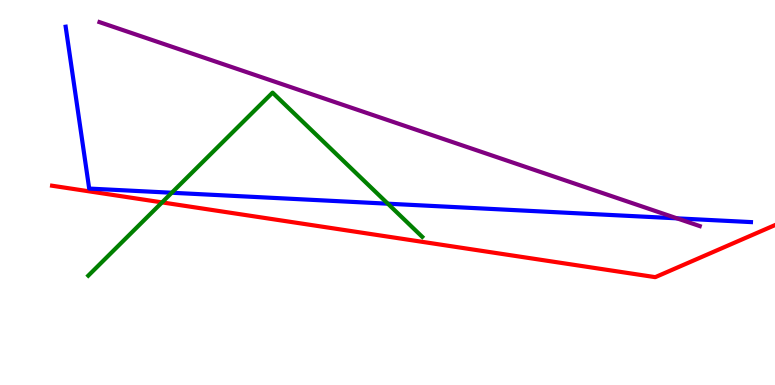[{'lines': ['blue', 'red'], 'intersections': []}, {'lines': ['green', 'red'], 'intersections': [{'x': 2.09, 'y': 4.74}]}, {'lines': ['purple', 'red'], 'intersections': []}, {'lines': ['blue', 'green'], 'intersections': [{'x': 2.22, 'y': 4.99}, {'x': 5.0, 'y': 4.71}]}, {'lines': ['blue', 'purple'], 'intersections': [{'x': 8.74, 'y': 4.33}]}, {'lines': ['green', 'purple'], 'intersections': []}]